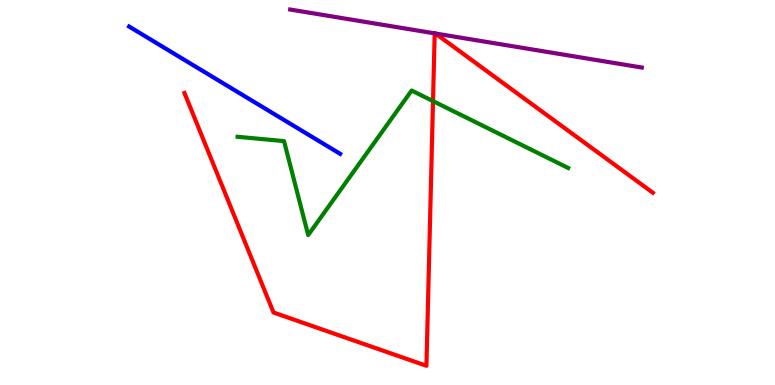[{'lines': ['blue', 'red'], 'intersections': []}, {'lines': ['green', 'red'], 'intersections': [{'x': 5.59, 'y': 7.37}]}, {'lines': ['purple', 'red'], 'intersections': [{'x': 5.61, 'y': 9.13}, {'x': 5.62, 'y': 9.13}]}, {'lines': ['blue', 'green'], 'intersections': []}, {'lines': ['blue', 'purple'], 'intersections': []}, {'lines': ['green', 'purple'], 'intersections': []}]